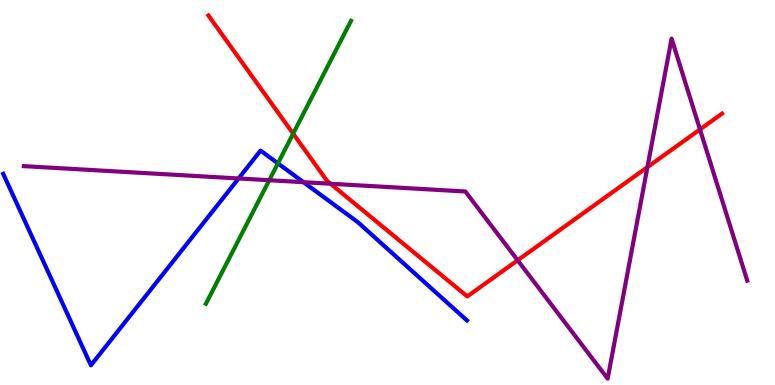[{'lines': ['blue', 'red'], 'intersections': []}, {'lines': ['green', 'red'], 'intersections': [{'x': 3.78, 'y': 6.53}]}, {'lines': ['purple', 'red'], 'intersections': [{'x': 4.27, 'y': 5.23}, {'x': 6.68, 'y': 3.24}, {'x': 8.35, 'y': 5.66}, {'x': 9.03, 'y': 6.64}]}, {'lines': ['blue', 'green'], 'intersections': [{'x': 3.59, 'y': 5.76}]}, {'lines': ['blue', 'purple'], 'intersections': [{'x': 3.08, 'y': 5.36}, {'x': 3.92, 'y': 5.27}]}, {'lines': ['green', 'purple'], 'intersections': [{'x': 3.47, 'y': 5.32}]}]